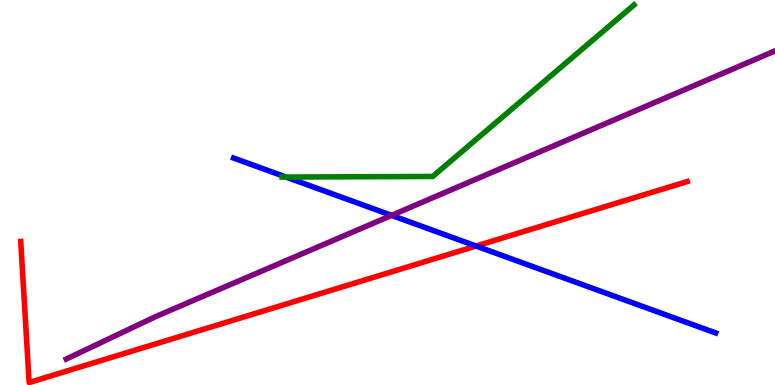[{'lines': ['blue', 'red'], 'intersections': [{'x': 6.14, 'y': 3.61}]}, {'lines': ['green', 'red'], 'intersections': []}, {'lines': ['purple', 'red'], 'intersections': []}, {'lines': ['blue', 'green'], 'intersections': [{'x': 3.69, 'y': 5.4}]}, {'lines': ['blue', 'purple'], 'intersections': [{'x': 5.05, 'y': 4.41}]}, {'lines': ['green', 'purple'], 'intersections': []}]